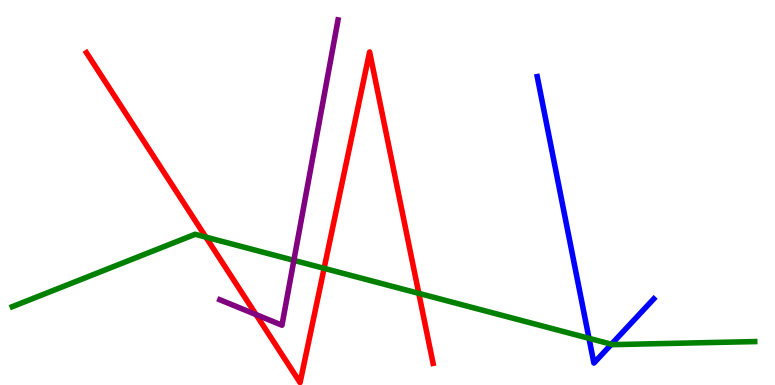[{'lines': ['blue', 'red'], 'intersections': []}, {'lines': ['green', 'red'], 'intersections': [{'x': 2.66, 'y': 3.84}, {'x': 4.18, 'y': 3.03}, {'x': 5.4, 'y': 2.38}]}, {'lines': ['purple', 'red'], 'intersections': [{'x': 3.3, 'y': 1.83}]}, {'lines': ['blue', 'green'], 'intersections': [{'x': 7.6, 'y': 1.21}, {'x': 7.89, 'y': 1.06}]}, {'lines': ['blue', 'purple'], 'intersections': []}, {'lines': ['green', 'purple'], 'intersections': [{'x': 3.79, 'y': 3.24}]}]